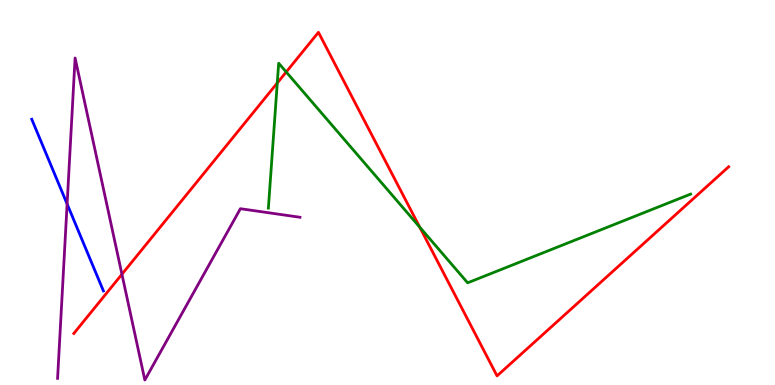[{'lines': ['blue', 'red'], 'intersections': []}, {'lines': ['green', 'red'], 'intersections': [{'x': 3.58, 'y': 7.84}, {'x': 3.69, 'y': 8.13}, {'x': 5.42, 'y': 4.1}]}, {'lines': ['purple', 'red'], 'intersections': [{'x': 1.57, 'y': 2.88}]}, {'lines': ['blue', 'green'], 'intersections': []}, {'lines': ['blue', 'purple'], 'intersections': [{'x': 0.866, 'y': 4.7}]}, {'lines': ['green', 'purple'], 'intersections': []}]